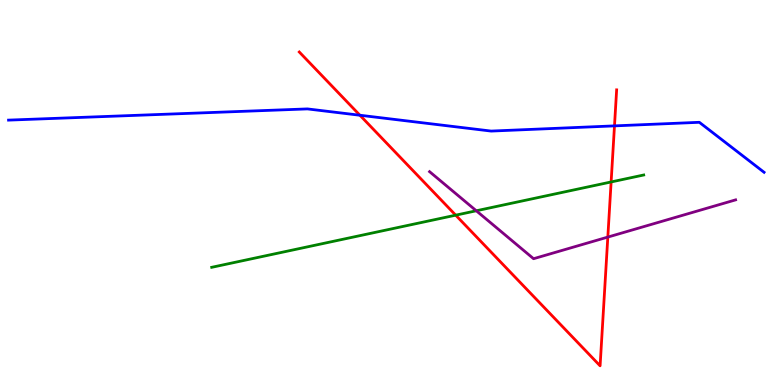[{'lines': ['blue', 'red'], 'intersections': [{'x': 4.64, 'y': 7.01}, {'x': 7.93, 'y': 6.73}]}, {'lines': ['green', 'red'], 'intersections': [{'x': 5.88, 'y': 4.41}, {'x': 7.89, 'y': 5.27}]}, {'lines': ['purple', 'red'], 'intersections': [{'x': 7.84, 'y': 3.84}]}, {'lines': ['blue', 'green'], 'intersections': []}, {'lines': ['blue', 'purple'], 'intersections': []}, {'lines': ['green', 'purple'], 'intersections': [{'x': 6.15, 'y': 4.53}]}]